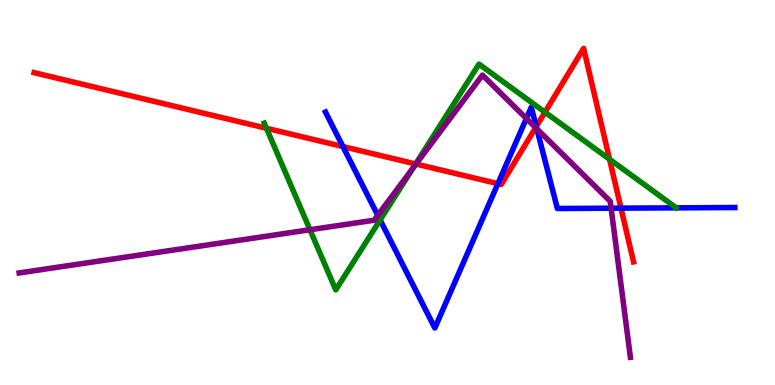[{'lines': ['blue', 'red'], 'intersections': [{'x': 4.42, 'y': 6.19}, {'x': 6.42, 'y': 5.23}, {'x': 6.92, 'y': 6.71}, {'x': 8.01, 'y': 4.59}]}, {'lines': ['green', 'red'], 'intersections': [{'x': 3.44, 'y': 6.67}, {'x': 5.36, 'y': 5.74}, {'x': 7.03, 'y': 7.09}, {'x': 7.87, 'y': 5.86}]}, {'lines': ['purple', 'red'], 'intersections': [{'x': 5.37, 'y': 5.74}, {'x': 6.91, 'y': 6.68}]}, {'lines': ['blue', 'green'], 'intersections': [{'x': 4.9, 'y': 4.29}]}, {'lines': ['blue', 'purple'], 'intersections': [{'x': 4.87, 'y': 4.41}, {'x': 6.79, 'y': 6.92}, {'x': 6.93, 'y': 6.65}, {'x': 7.89, 'y': 4.59}]}, {'lines': ['green', 'purple'], 'intersections': [{'x': 4.0, 'y': 4.03}, {'x': 5.33, 'y': 5.64}]}]